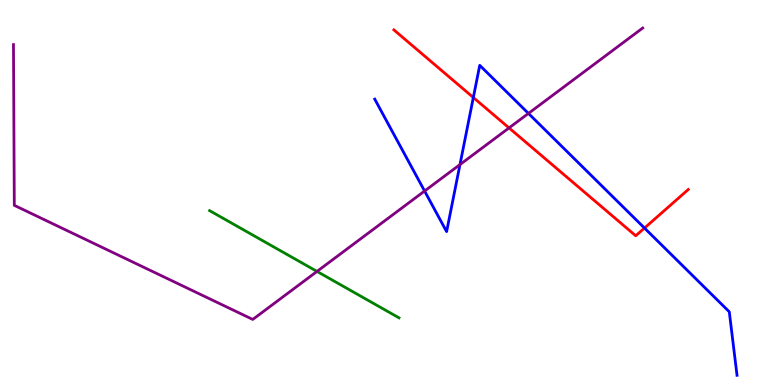[{'lines': ['blue', 'red'], 'intersections': [{'x': 6.11, 'y': 7.47}, {'x': 8.32, 'y': 4.08}]}, {'lines': ['green', 'red'], 'intersections': []}, {'lines': ['purple', 'red'], 'intersections': [{'x': 6.57, 'y': 6.68}]}, {'lines': ['blue', 'green'], 'intersections': []}, {'lines': ['blue', 'purple'], 'intersections': [{'x': 5.48, 'y': 5.04}, {'x': 5.94, 'y': 5.73}, {'x': 6.82, 'y': 7.05}]}, {'lines': ['green', 'purple'], 'intersections': [{'x': 4.09, 'y': 2.95}]}]